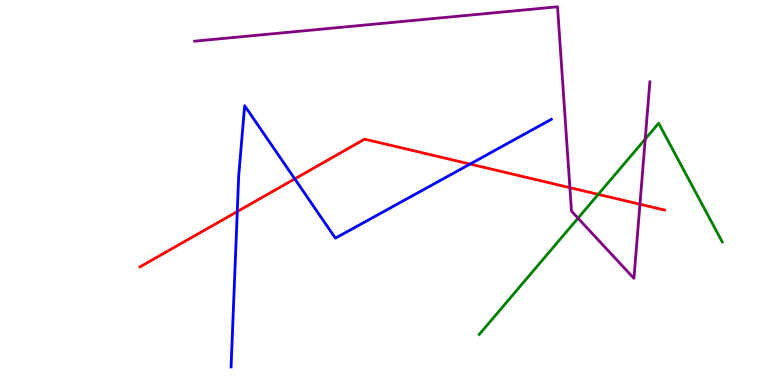[{'lines': ['blue', 'red'], 'intersections': [{'x': 3.06, 'y': 4.5}, {'x': 3.8, 'y': 5.35}, {'x': 6.07, 'y': 5.74}]}, {'lines': ['green', 'red'], 'intersections': [{'x': 7.72, 'y': 4.95}]}, {'lines': ['purple', 'red'], 'intersections': [{'x': 7.35, 'y': 5.13}, {'x': 8.26, 'y': 4.7}]}, {'lines': ['blue', 'green'], 'intersections': []}, {'lines': ['blue', 'purple'], 'intersections': []}, {'lines': ['green', 'purple'], 'intersections': [{'x': 7.46, 'y': 4.33}, {'x': 8.33, 'y': 6.39}]}]